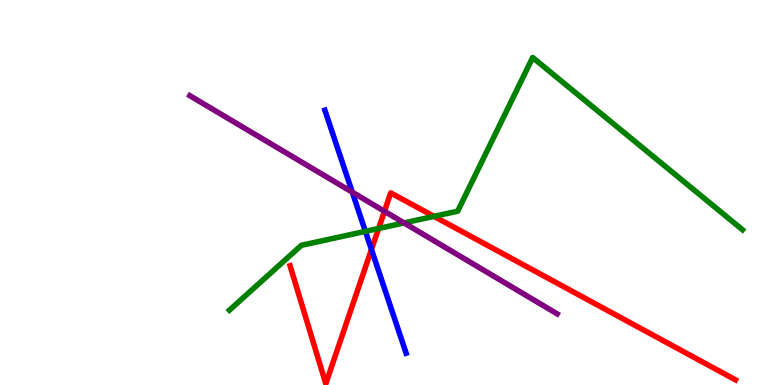[{'lines': ['blue', 'red'], 'intersections': [{'x': 4.79, 'y': 3.52}]}, {'lines': ['green', 'red'], 'intersections': [{'x': 4.89, 'y': 4.07}, {'x': 5.6, 'y': 4.38}]}, {'lines': ['purple', 'red'], 'intersections': [{'x': 4.96, 'y': 4.51}]}, {'lines': ['blue', 'green'], 'intersections': [{'x': 4.71, 'y': 3.99}]}, {'lines': ['blue', 'purple'], 'intersections': [{'x': 4.55, 'y': 5.01}]}, {'lines': ['green', 'purple'], 'intersections': [{'x': 5.21, 'y': 4.21}]}]